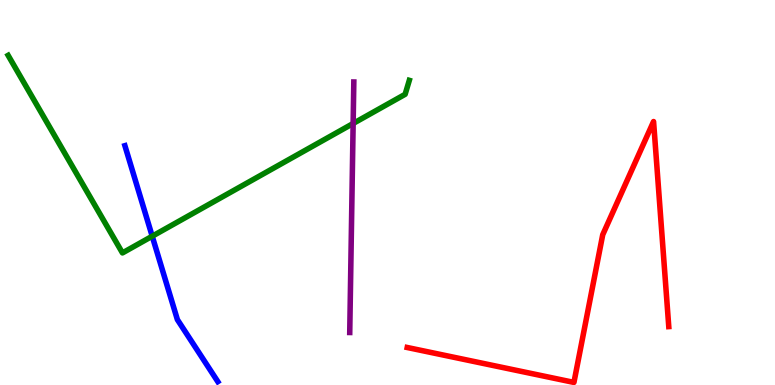[{'lines': ['blue', 'red'], 'intersections': []}, {'lines': ['green', 'red'], 'intersections': []}, {'lines': ['purple', 'red'], 'intersections': []}, {'lines': ['blue', 'green'], 'intersections': [{'x': 1.96, 'y': 3.86}]}, {'lines': ['blue', 'purple'], 'intersections': []}, {'lines': ['green', 'purple'], 'intersections': [{'x': 4.56, 'y': 6.79}]}]